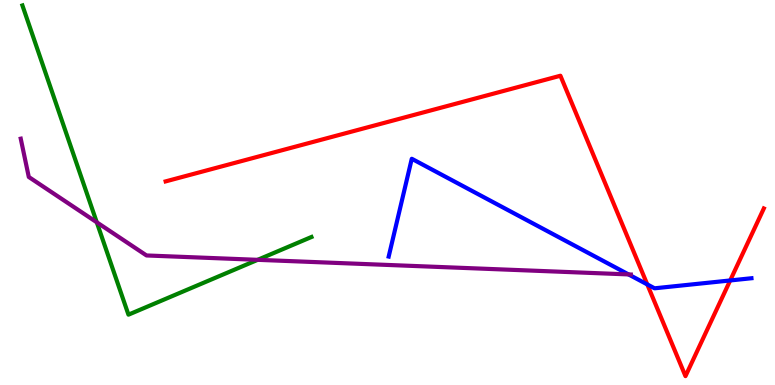[{'lines': ['blue', 'red'], 'intersections': [{'x': 8.35, 'y': 2.61}, {'x': 9.42, 'y': 2.72}]}, {'lines': ['green', 'red'], 'intersections': []}, {'lines': ['purple', 'red'], 'intersections': []}, {'lines': ['blue', 'green'], 'intersections': []}, {'lines': ['blue', 'purple'], 'intersections': [{'x': 8.11, 'y': 2.87}]}, {'lines': ['green', 'purple'], 'intersections': [{'x': 1.25, 'y': 4.23}, {'x': 3.32, 'y': 3.25}]}]